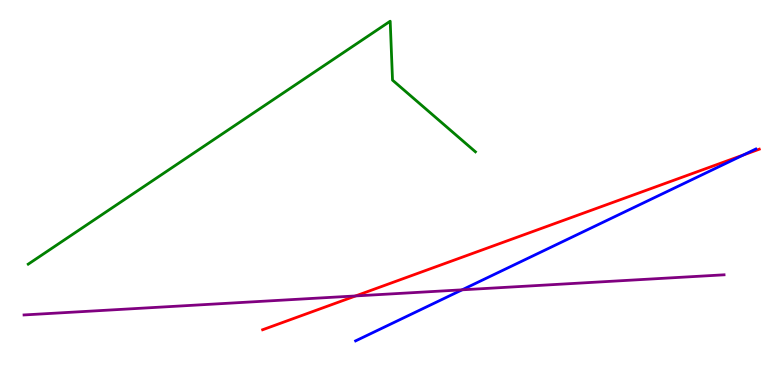[{'lines': ['blue', 'red'], 'intersections': [{'x': 9.59, 'y': 5.98}]}, {'lines': ['green', 'red'], 'intersections': []}, {'lines': ['purple', 'red'], 'intersections': [{'x': 4.59, 'y': 2.31}]}, {'lines': ['blue', 'green'], 'intersections': []}, {'lines': ['blue', 'purple'], 'intersections': [{'x': 5.96, 'y': 2.47}]}, {'lines': ['green', 'purple'], 'intersections': []}]